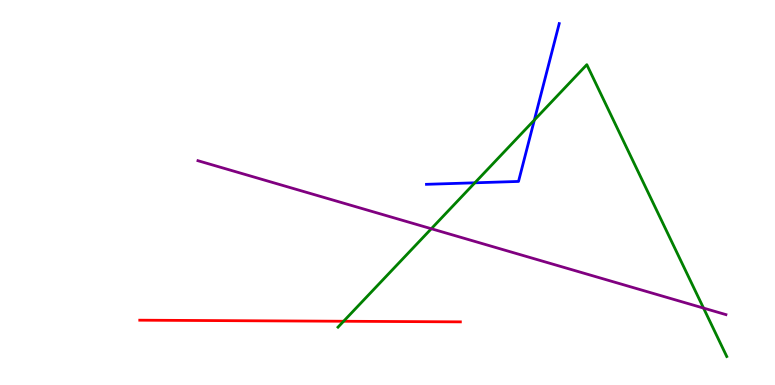[{'lines': ['blue', 'red'], 'intersections': []}, {'lines': ['green', 'red'], 'intersections': [{'x': 4.43, 'y': 1.66}]}, {'lines': ['purple', 'red'], 'intersections': []}, {'lines': ['blue', 'green'], 'intersections': [{'x': 6.13, 'y': 5.25}, {'x': 6.89, 'y': 6.88}]}, {'lines': ['blue', 'purple'], 'intersections': []}, {'lines': ['green', 'purple'], 'intersections': [{'x': 5.57, 'y': 4.06}, {'x': 9.08, 'y': 2.0}]}]